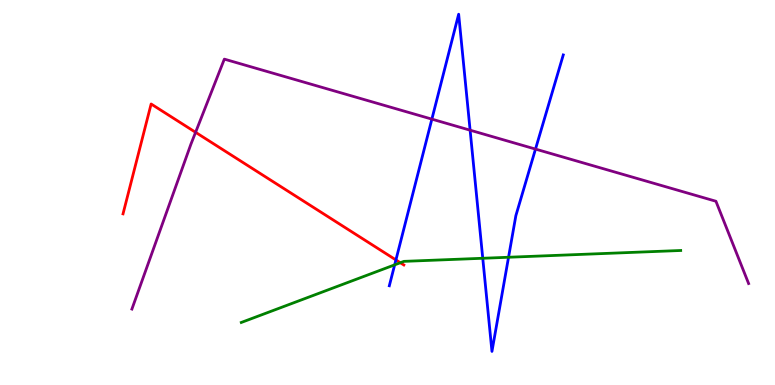[{'lines': ['blue', 'red'], 'intersections': [{'x': 5.11, 'y': 3.25}]}, {'lines': ['green', 'red'], 'intersections': [{'x': 5.17, 'y': 3.18}]}, {'lines': ['purple', 'red'], 'intersections': [{'x': 2.52, 'y': 6.56}]}, {'lines': ['blue', 'green'], 'intersections': [{'x': 5.09, 'y': 3.12}, {'x': 6.23, 'y': 3.29}, {'x': 6.56, 'y': 3.32}]}, {'lines': ['blue', 'purple'], 'intersections': [{'x': 5.57, 'y': 6.91}, {'x': 6.07, 'y': 6.62}, {'x': 6.91, 'y': 6.13}]}, {'lines': ['green', 'purple'], 'intersections': []}]